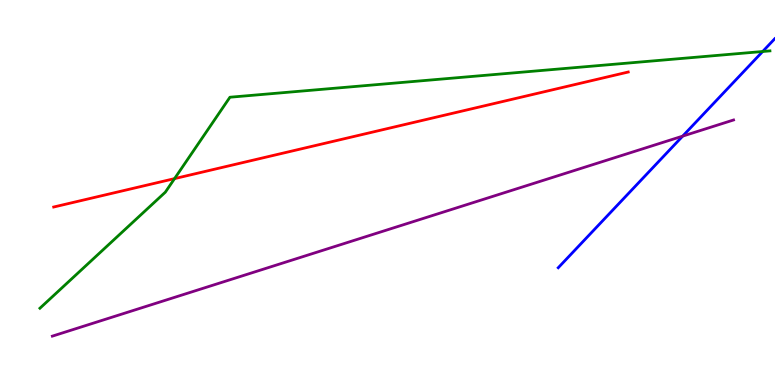[{'lines': ['blue', 'red'], 'intersections': []}, {'lines': ['green', 'red'], 'intersections': [{'x': 2.25, 'y': 5.36}]}, {'lines': ['purple', 'red'], 'intersections': []}, {'lines': ['blue', 'green'], 'intersections': [{'x': 9.84, 'y': 8.66}]}, {'lines': ['blue', 'purple'], 'intersections': [{'x': 8.81, 'y': 6.46}]}, {'lines': ['green', 'purple'], 'intersections': []}]